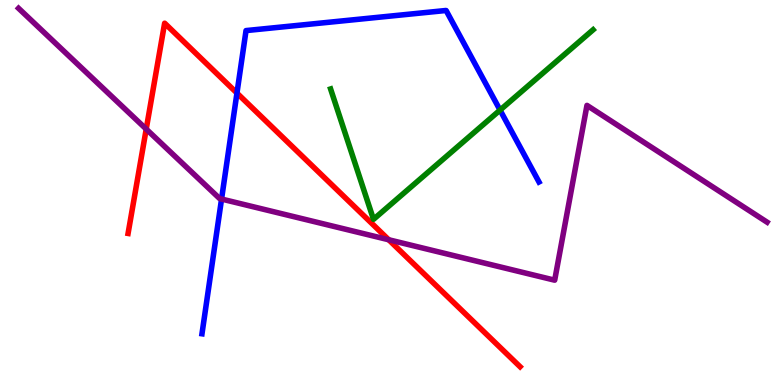[{'lines': ['blue', 'red'], 'intersections': [{'x': 3.06, 'y': 7.58}]}, {'lines': ['green', 'red'], 'intersections': []}, {'lines': ['purple', 'red'], 'intersections': [{'x': 1.89, 'y': 6.65}, {'x': 5.02, 'y': 3.77}]}, {'lines': ['blue', 'green'], 'intersections': [{'x': 6.45, 'y': 7.14}]}, {'lines': ['blue', 'purple'], 'intersections': [{'x': 2.86, 'y': 4.83}]}, {'lines': ['green', 'purple'], 'intersections': []}]